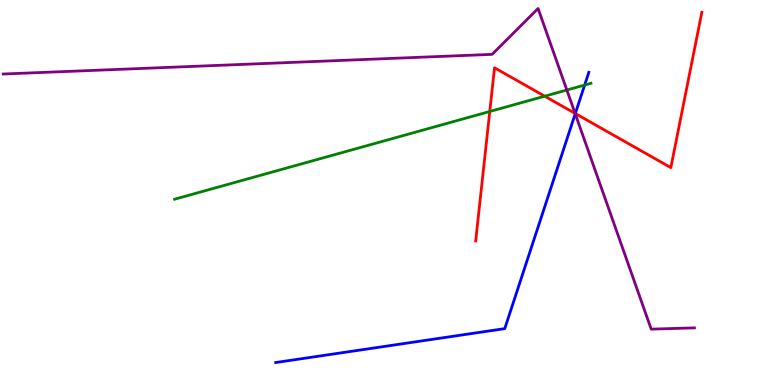[{'lines': ['blue', 'red'], 'intersections': [{'x': 7.42, 'y': 7.05}]}, {'lines': ['green', 'red'], 'intersections': [{'x': 6.32, 'y': 7.1}, {'x': 7.03, 'y': 7.5}]}, {'lines': ['purple', 'red'], 'intersections': [{'x': 7.42, 'y': 7.05}]}, {'lines': ['blue', 'green'], 'intersections': [{'x': 7.54, 'y': 7.79}]}, {'lines': ['blue', 'purple'], 'intersections': [{'x': 7.42, 'y': 7.04}]}, {'lines': ['green', 'purple'], 'intersections': [{'x': 7.31, 'y': 7.66}]}]